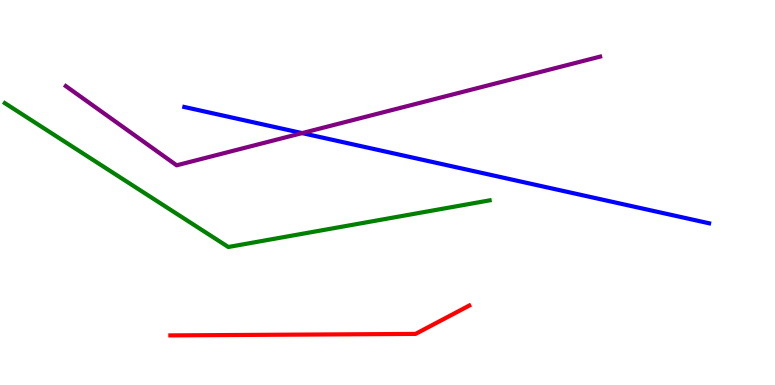[{'lines': ['blue', 'red'], 'intersections': []}, {'lines': ['green', 'red'], 'intersections': []}, {'lines': ['purple', 'red'], 'intersections': []}, {'lines': ['blue', 'green'], 'intersections': []}, {'lines': ['blue', 'purple'], 'intersections': [{'x': 3.9, 'y': 6.54}]}, {'lines': ['green', 'purple'], 'intersections': []}]